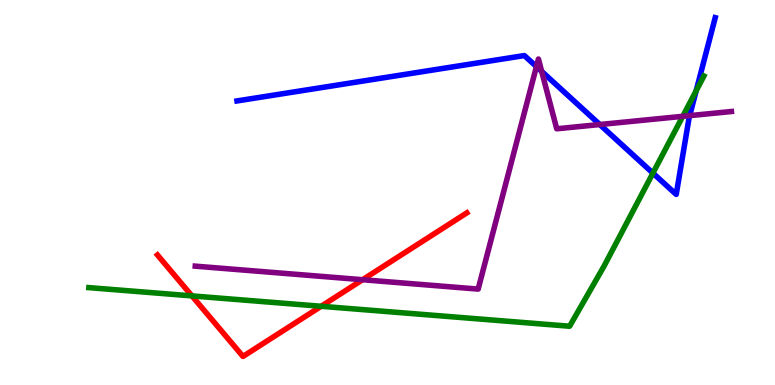[{'lines': ['blue', 'red'], 'intersections': []}, {'lines': ['green', 'red'], 'intersections': [{'x': 2.48, 'y': 2.31}, {'x': 4.14, 'y': 2.04}]}, {'lines': ['purple', 'red'], 'intersections': [{'x': 4.68, 'y': 2.73}]}, {'lines': ['blue', 'green'], 'intersections': [{'x': 8.42, 'y': 5.5}, {'x': 8.98, 'y': 7.64}]}, {'lines': ['blue', 'purple'], 'intersections': [{'x': 6.92, 'y': 8.27}, {'x': 6.99, 'y': 8.15}, {'x': 7.74, 'y': 6.77}, {'x': 8.9, 'y': 7.0}]}, {'lines': ['green', 'purple'], 'intersections': [{'x': 8.81, 'y': 6.98}]}]